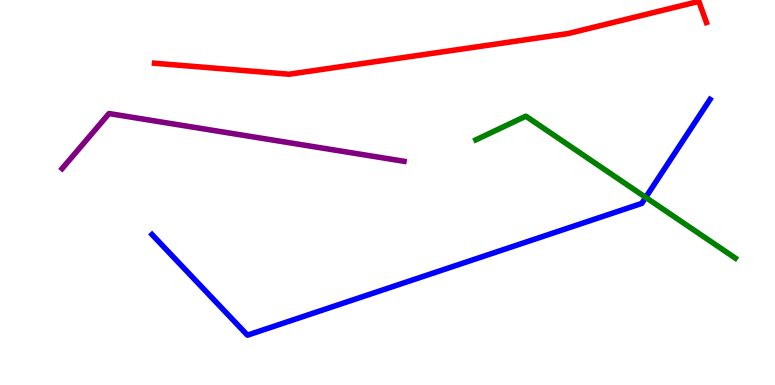[{'lines': ['blue', 'red'], 'intersections': []}, {'lines': ['green', 'red'], 'intersections': []}, {'lines': ['purple', 'red'], 'intersections': []}, {'lines': ['blue', 'green'], 'intersections': [{'x': 8.33, 'y': 4.87}]}, {'lines': ['blue', 'purple'], 'intersections': []}, {'lines': ['green', 'purple'], 'intersections': []}]